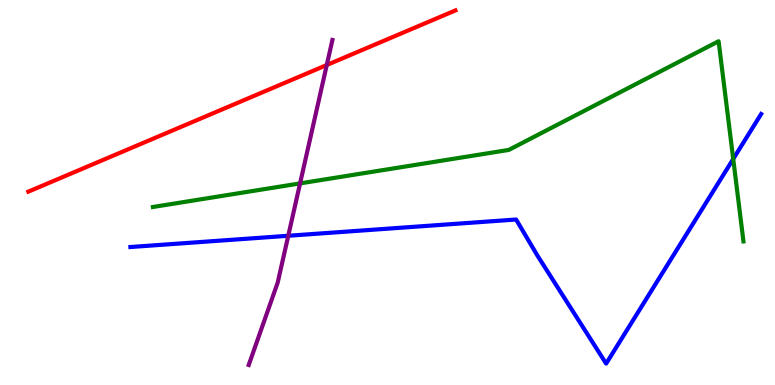[{'lines': ['blue', 'red'], 'intersections': []}, {'lines': ['green', 'red'], 'intersections': []}, {'lines': ['purple', 'red'], 'intersections': [{'x': 4.22, 'y': 8.31}]}, {'lines': ['blue', 'green'], 'intersections': [{'x': 9.46, 'y': 5.87}]}, {'lines': ['blue', 'purple'], 'intersections': [{'x': 3.72, 'y': 3.88}]}, {'lines': ['green', 'purple'], 'intersections': [{'x': 3.87, 'y': 5.24}]}]